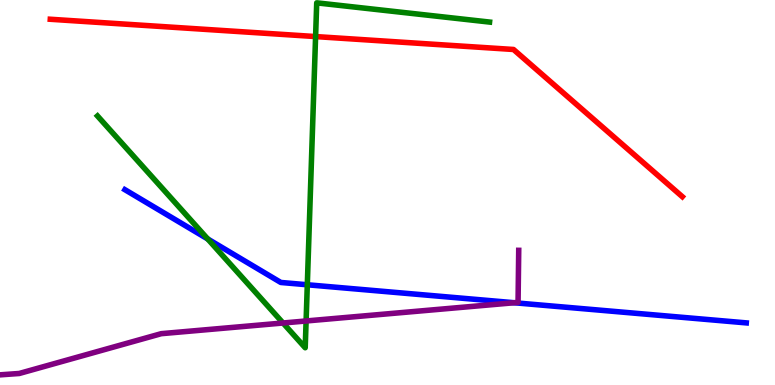[{'lines': ['blue', 'red'], 'intersections': []}, {'lines': ['green', 'red'], 'intersections': [{'x': 4.07, 'y': 9.05}]}, {'lines': ['purple', 'red'], 'intersections': []}, {'lines': ['blue', 'green'], 'intersections': [{'x': 2.68, 'y': 3.79}, {'x': 3.97, 'y': 2.6}]}, {'lines': ['blue', 'purple'], 'intersections': [{'x': 6.63, 'y': 2.14}]}, {'lines': ['green', 'purple'], 'intersections': [{'x': 3.65, 'y': 1.61}, {'x': 3.95, 'y': 1.66}]}]